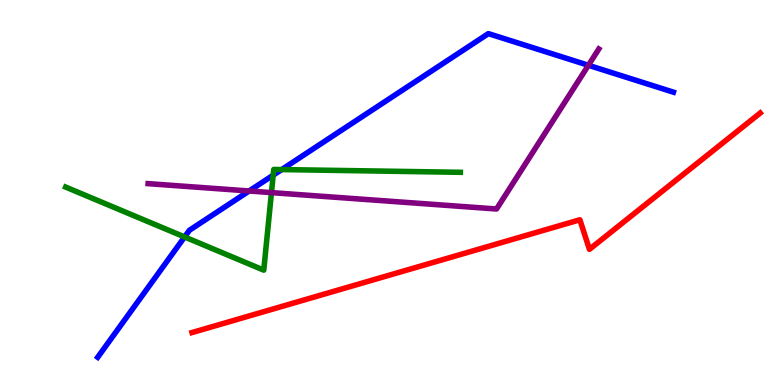[{'lines': ['blue', 'red'], 'intersections': []}, {'lines': ['green', 'red'], 'intersections': []}, {'lines': ['purple', 'red'], 'intersections': []}, {'lines': ['blue', 'green'], 'intersections': [{'x': 2.38, 'y': 3.85}, {'x': 3.52, 'y': 5.45}, {'x': 3.63, 'y': 5.6}]}, {'lines': ['blue', 'purple'], 'intersections': [{'x': 3.21, 'y': 5.04}, {'x': 7.59, 'y': 8.3}]}, {'lines': ['green', 'purple'], 'intersections': [{'x': 3.5, 'y': 5.0}]}]